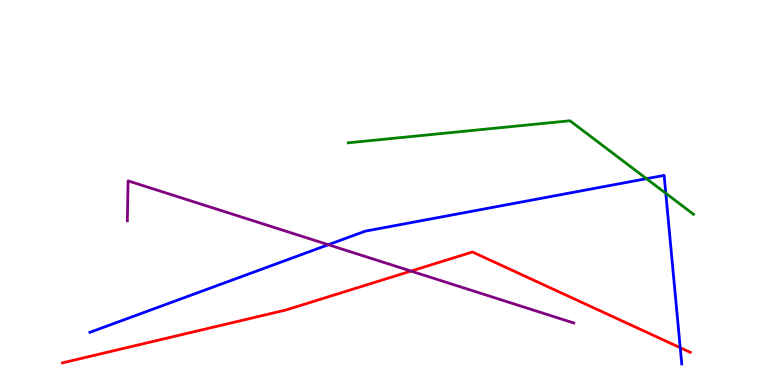[{'lines': ['blue', 'red'], 'intersections': [{'x': 8.78, 'y': 0.968}]}, {'lines': ['green', 'red'], 'intersections': []}, {'lines': ['purple', 'red'], 'intersections': [{'x': 5.3, 'y': 2.96}]}, {'lines': ['blue', 'green'], 'intersections': [{'x': 8.34, 'y': 5.36}, {'x': 8.59, 'y': 4.98}]}, {'lines': ['blue', 'purple'], 'intersections': [{'x': 4.24, 'y': 3.64}]}, {'lines': ['green', 'purple'], 'intersections': []}]